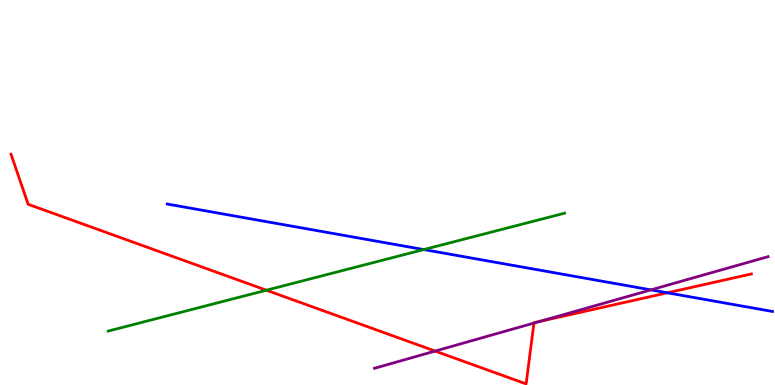[{'lines': ['blue', 'red'], 'intersections': [{'x': 8.61, 'y': 2.39}]}, {'lines': ['green', 'red'], 'intersections': [{'x': 3.44, 'y': 2.46}]}, {'lines': ['purple', 'red'], 'intersections': [{'x': 5.61, 'y': 0.881}, {'x': 6.89, 'y': 1.61}, {'x': 6.96, 'y': 1.65}]}, {'lines': ['blue', 'green'], 'intersections': [{'x': 5.47, 'y': 3.52}]}, {'lines': ['blue', 'purple'], 'intersections': [{'x': 8.4, 'y': 2.47}]}, {'lines': ['green', 'purple'], 'intersections': []}]